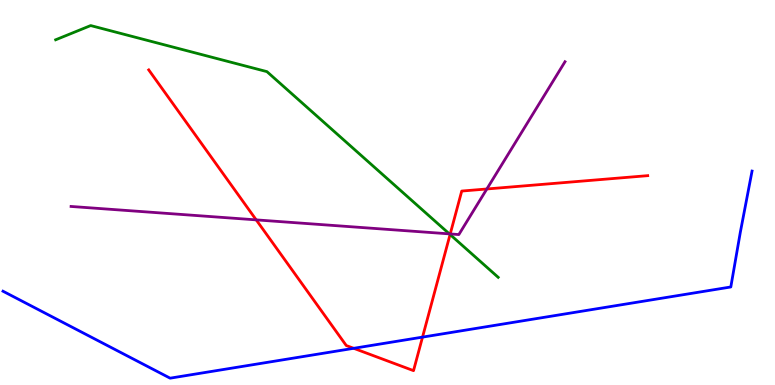[{'lines': ['blue', 'red'], 'intersections': [{'x': 4.56, 'y': 0.953}, {'x': 5.45, 'y': 1.24}]}, {'lines': ['green', 'red'], 'intersections': [{'x': 5.81, 'y': 3.91}]}, {'lines': ['purple', 'red'], 'intersections': [{'x': 3.31, 'y': 4.29}, {'x': 5.81, 'y': 3.92}, {'x': 6.28, 'y': 5.09}]}, {'lines': ['blue', 'green'], 'intersections': []}, {'lines': ['blue', 'purple'], 'intersections': []}, {'lines': ['green', 'purple'], 'intersections': [{'x': 5.8, 'y': 3.93}]}]